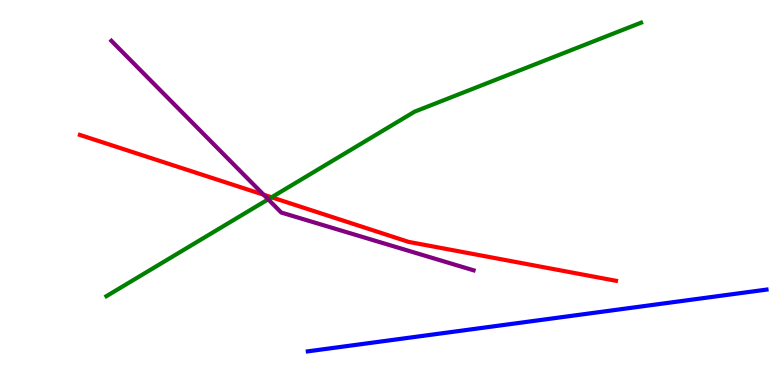[{'lines': ['blue', 'red'], 'intersections': []}, {'lines': ['green', 'red'], 'intersections': [{'x': 3.5, 'y': 4.88}]}, {'lines': ['purple', 'red'], 'intersections': [{'x': 3.4, 'y': 4.94}]}, {'lines': ['blue', 'green'], 'intersections': []}, {'lines': ['blue', 'purple'], 'intersections': []}, {'lines': ['green', 'purple'], 'intersections': [{'x': 3.46, 'y': 4.82}]}]